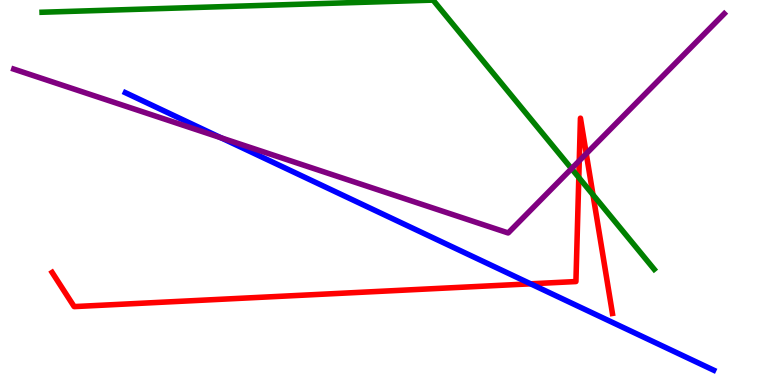[{'lines': ['blue', 'red'], 'intersections': [{'x': 6.85, 'y': 2.63}]}, {'lines': ['green', 'red'], 'intersections': [{'x': 7.47, 'y': 5.39}, {'x': 7.65, 'y': 4.94}]}, {'lines': ['purple', 'red'], 'intersections': [{'x': 7.47, 'y': 5.82}, {'x': 7.56, 'y': 6.01}]}, {'lines': ['blue', 'green'], 'intersections': []}, {'lines': ['blue', 'purple'], 'intersections': [{'x': 2.85, 'y': 6.42}]}, {'lines': ['green', 'purple'], 'intersections': [{'x': 7.37, 'y': 5.62}]}]